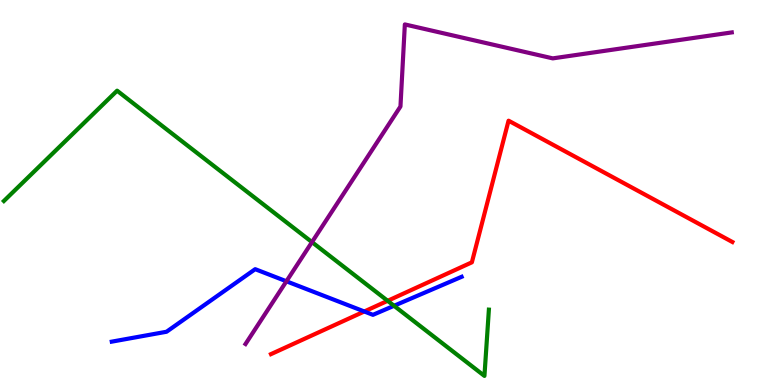[{'lines': ['blue', 'red'], 'intersections': [{'x': 4.7, 'y': 1.91}]}, {'lines': ['green', 'red'], 'intersections': [{'x': 5.0, 'y': 2.19}]}, {'lines': ['purple', 'red'], 'intersections': []}, {'lines': ['blue', 'green'], 'intersections': [{'x': 5.08, 'y': 2.06}]}, {'lines': ['blue', 'purple'], 'intersections': [{'x': 3.7, 'y': 2.69}]}, {'lines': ['green', 'purple'], 'intersections': [{'x': 4.03, 'y': 3.71}]}]